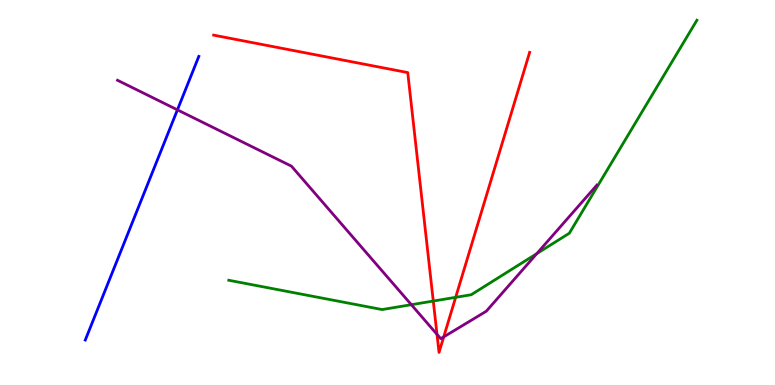[{'lines': ['blue', 'red'], 'intersections': []}, {'lines': ['green', 'red'], 'intersections': [{'x': 5.59, 'y': 2.18}, {'x': 5.88, 'y': 2.28}]}, {'lines': ['purple', 'red'], 'intersections': [{'x': 5.64, 'y': 1.32}, {'x': 5.73, 'y': 1.25}]}, {'lines': ['blue', 'green'], 'intersections': []}, {'lines': ['blue', 'purple'], 'intersections': [{'x': 2.29, 'y': 7.15}]}, {'lines': ['green', 'purple'], 'intersections': [{'x': 5.31, 'y': 2.09}, {'x': 6.93, 'y': 3.41}]}]